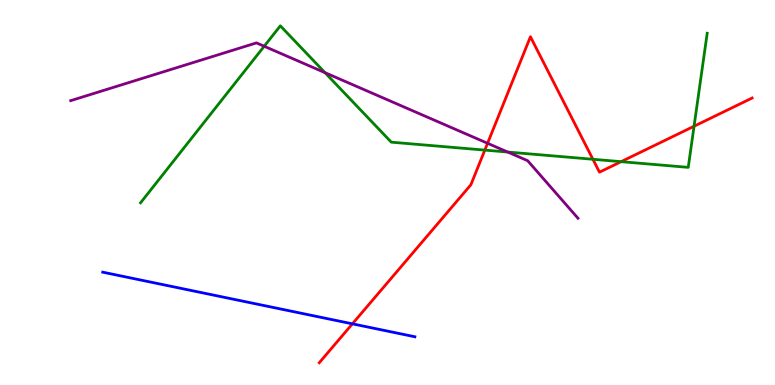[{'lines': ['blue', 'red'], 'intersections': [{'x': 4.55, 'y': 1.59}]}, {'lines': ['green', 'red'], 'intersections': [{'x': 6.26, 'y': 6.1}, {'x': 7.65, 'y': 5.86}, {'x': 8.01, 'y': 5.8}, {'x': 8.96, 'y': 6.72}]}, {'lines': ['purple', 'red'], 'intersections': [{'x': 6.29, 'y': 6.28}]}, {'lines': ['blue', 'green'], 'intersections': []}, {'lines': ['blue', 'purple'], 'intersections': []}, {'lines': ['green', 'purple'], 'intersections': [{'x': 3.41, 'y': 8.8}, {'x': 4.19, 'y': 8.11}, {'x': 6.55, 'y': 6.05}]}]